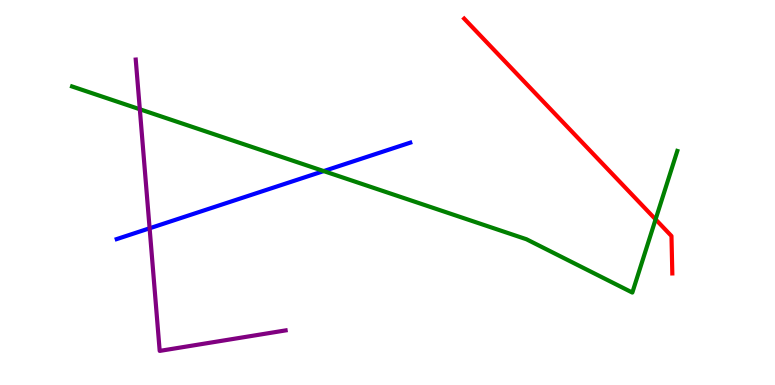[{'lines': ['blue', 'red'], 'intersections': []}, {'lines': ['green', 'red'], 'intersections': [{'x': 8.46, 'y': 4.3}]}, {'lines': ['purple', 'red'], 'intersections': []}, {'lines': ['blue', 'green'], 'intersections': [{'x': 4.18, 'y': 5.56}]}, {'lines': ['blue', 'purple'], 'intersections': [{'x': 1.93, 'y': 4.07}]}, {'lines': ['green', 'purple'], 'intersections': [{'x': 1.8, 'y': 7.16}]}]